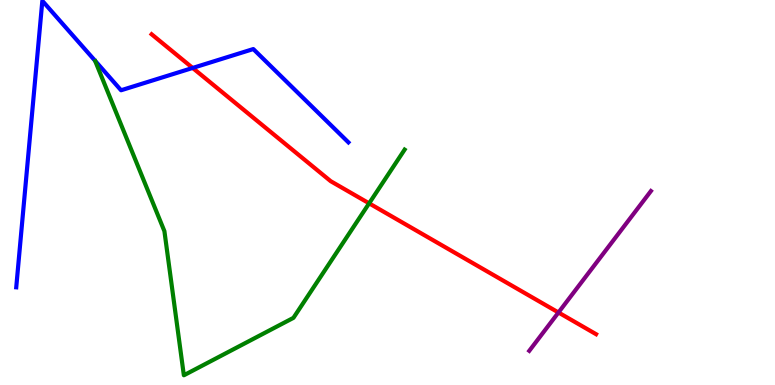[{'lines': ['blue', 'red'], 'intersections': [{'x': 2.49, 'y': 8.24}]}, {'lines': ['green', 'red'], 'intersections': [{'x': 4.76, 'y': 4.72}]}, {'lines': ['purple', 'red'], 'intersections': [{'x': 7.21, 'y': 1.88}]}, {'lines': ['blue', 'green'], 'intersections': []}, {'lines': ['blue', 'purple'], 'intersections': []}, {'lines': ['green', 'purple'], 'intersections': []}]